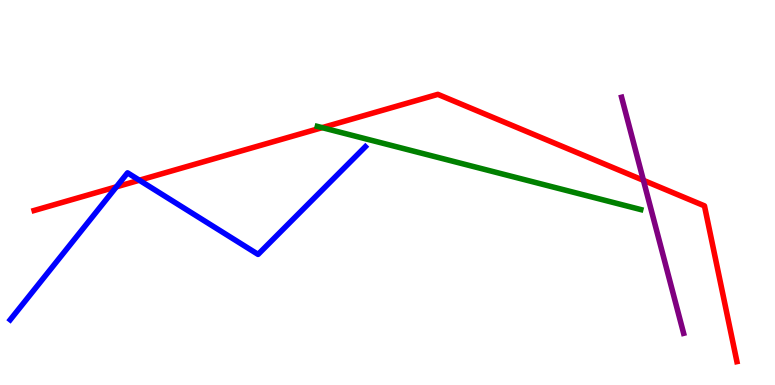[{'lines': ['blue', 'red'], 'intersections': [{'x': 1.5, 'y': 5.15}, {'x': 1.8, 'y': 5.32}]}, {'lines': ['green', 'red'], 'intersections': [{'x': 4.16, 'y': 6.68}]}, {'lines': ['purple', 'red'], 'intersections': [{'x': 8.3, 'y': 5.32}]}, {'lines': ['blue', 'green'], 'intersections': []}, {'lines': ['blue', 'purple'], 'intersections': []}, {'lines': ['green', 'purple'], 'intersections': []}]